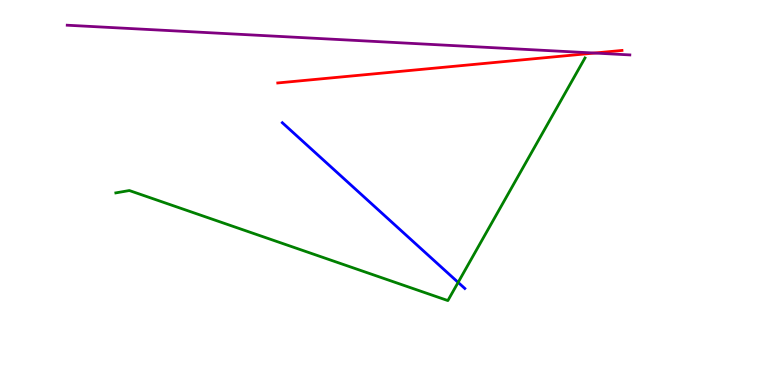[{'lines': ['blue', 'red'], 'intersections': []}, {'lines': ['green', 'red'], 'intersections': []}, {'lines': ['purple', 'red'], 'intersections': [{'x': 7.67, 'y': 8.62}]}, {'lines': ['blue', 'green'], 'intersections': [{'x': 5.91, 'y': 2.66}]}, {'lines': ['blue', 'purple'], 'intersections': []}, {'lines': ['green', 'purple'], 'intersections': []}]